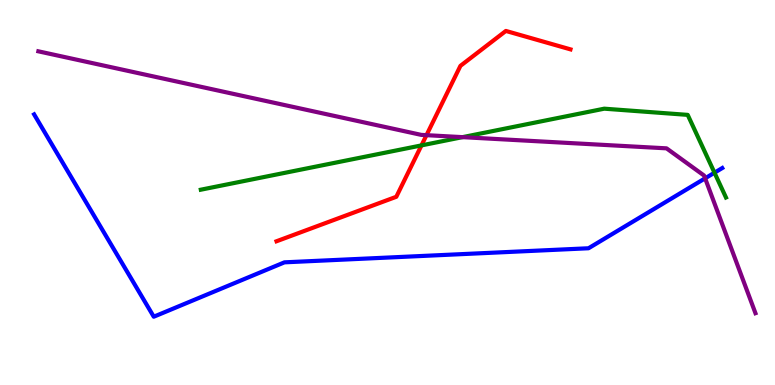[{'lines': ['blue', 'red'], 'intersections': []}, {'lines': ['green', 'red'], 'intersections': [{'x': 5.44, 'y': 6.22}]}, {'lines': ['purple', 'red'], 'intersections': [{'x': 5.5, 'y': 6.49}]}, {'lines': ['blue', 'green'], 'intersections': [{'x': 9.22, 'y': 5.51}]}, {'lines': ['blue', 'purple'], 'intersections': [{'x': 9.1, 'y': 5.37}]}, {'lines': ['green', 'purple'], 'intersections': [{'x': 5.97, 'y': 6.44}]}]